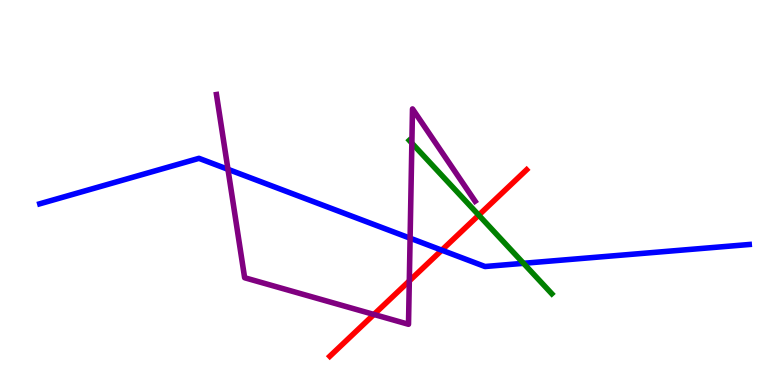[{'lines': ['blue', 'red'], 'intersections': [{'x': 5.7, 'y': 3.5}]}, {'lines': ['green', 'red'], 'intersections': [{'x': 6.18, 'y': 4.41}]}, {'lines': ['purple', 'red'], 'intersections': [{'x': 4.82, 'y': 1.83}, {'x': 5.28, 'y': 2.7}]}, {'lines': ['blue', 'green'], 'intersections': [{'x': 6.76, 'y': 3.16}]}, {'lines': ['blue', 'purple'], 'intersections': [{'x': 2.94, 'y': 5.6}, {'x': 5.29, 'y': 3.81}]}, {'lines': ['green', 'purple'], 'intersections': [{'x': 5.31, 'y': 6.28}]}]